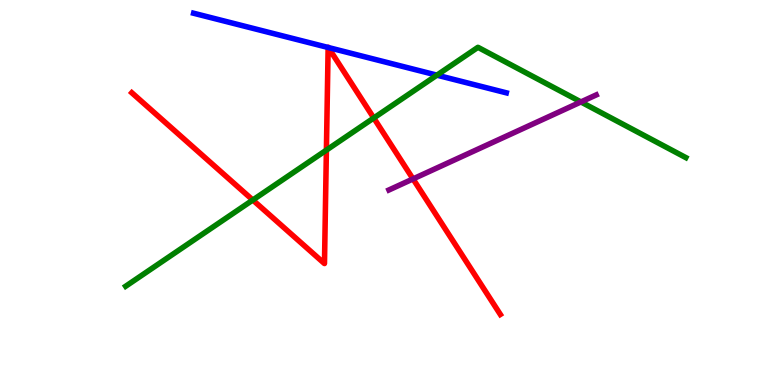[{'lines': ['blue', 'red'], 'intersections': [{'x': 4.23, 'y': 8.77}, {'x': 4.24, 'y': 8.77}]}, {'lines': ['green', 'red'], 'intersections': [{'x': 3.26, 'y': 4.8}, {'x': 4.21, 'y': 6.1}, {'x': 4.82, 'y': 6.94}]}, {'lines': ['purple', 'red'], 'intersections': [{'x': 5.33, 'y': 5.35}]}, {'lines': ['blue', 'green'], 'intersections': [{'x': 5.64, 'y': 8.05}]}, {'lines': ['blue', 'purple'], 'intersections': []}, {'lines': ['green', 'purple'], 'intersections': [{'x': 7.5, 'y': 7.35}]}]